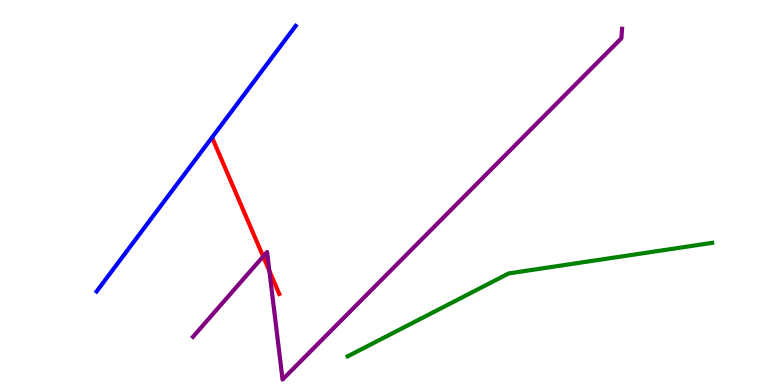[{'lines': ['blue', 'red'], 'intersections': []}, {'lines': ['green', 'red'], 'intersections': []}, {'lines': ['purple', 'red'], 'intersections': [{'x': 3.4, 'y': 3.34}, {'x': 3.48, 'y': 2.96}]}, {'lines': ['blue', 'green'], 'intersections': []}, {'lines': ['blue', 'purple'], 'intersections': []}, {'lines': ['green', 'purple'], 'intersections': []}]